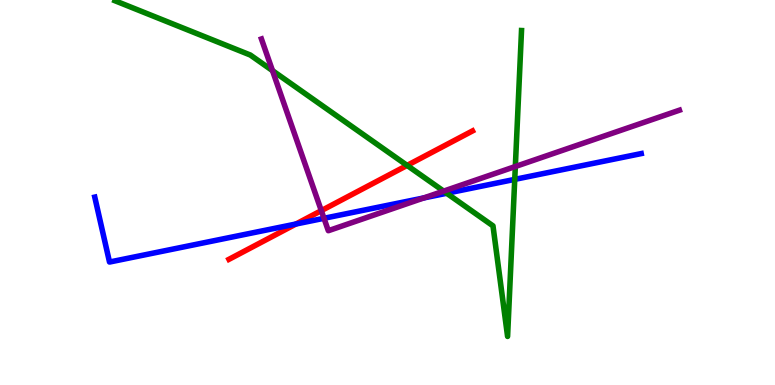[{'lines': ['blue', 'red'], 'intersections': [{'x': 3.82, 'y': 4.18}]}, {'lines': ['green', 'red'], 'intersections': [{'x': 5.25, 'y': 5.7}]}, {'lines': ['purple', 'red'], 'intersections': [{'x': 4.15, 'y': 4.53}]}, {'lines': ['blue', 'green'], 'intersections': [{'x': 5.76, 'y': 4.98}, {'x': 6.64, 'y': 5.34}]}, {'lines': ['blue', 'purple'], 'intersections': [{'x': 4.18, 'y': 4.33}, {'x': 5.47, 'y': 4.86}]}, {'lines': ['green', 'purple'], 'intersections': [{'x': 3.52, 'y': 8.17}, {'x': 5.72, 'y': 5.04}, {'x': 6.65, 'y': 5.67}]}]